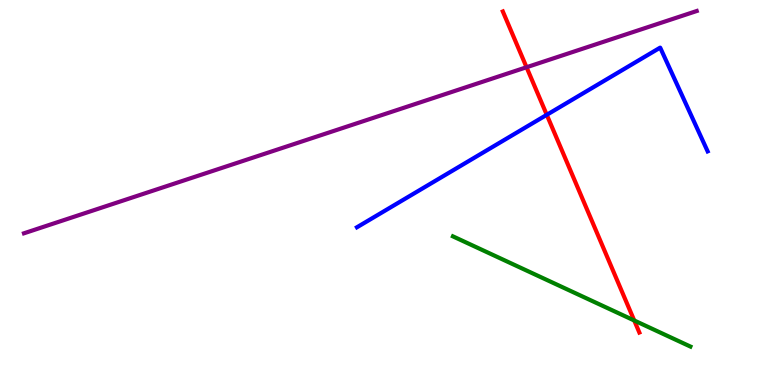[{'lines': ['blue', 'red'], 'intersections': [{'x': 7.06, 'y': 7.02}]}, {'lines': ['green', 'red'], 'intersections': [{'x': 8.18, 'y': 1.68}]}, {'lines': ['purple', 'red'], 'intersections': [{'x': 6.79, 'y': 8.25}]}, {'lines': ['blue', 'green'], 'intersections': []}, {'lines': ['blue', 'purple'], 'intersections': []}, {'lines': ['green', 'purple'], 'intersections': []}]